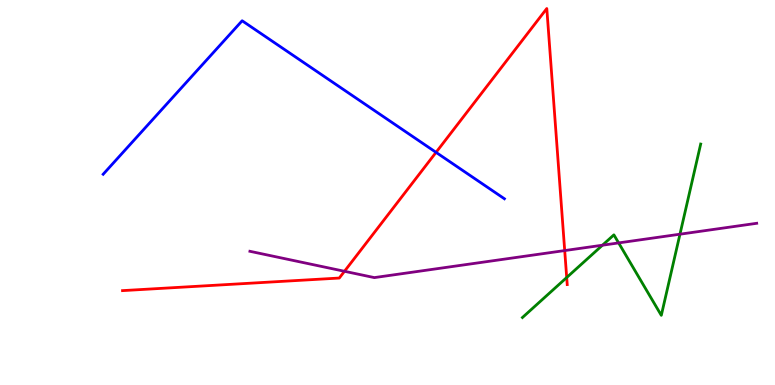[{'lines': ['blue', 'red'], 'intersections': [{'x': 5.63, 'y': 6.04}]}, {'lines': ['green', 'red'], 'intersections': [{'x': 7.31, 'y': 2.79}]}, {'lines': ['purple', 'red'], 'intersections': [{'x': 4.44, 'y': 2.95}, {'x': 7.29, 'y': 3.49}]}, {'lines': ['blue', 'green'], 'intersections': []}, {'lines': ['blue', 'purple'], 'intersections': []}, {'lines': ['green', 'purple'], 'intersections': [{'x': 7.77, 'y': 3.63}, {'x': 7.98, 'y': 3.69}, {'x': 8.77, 'y': 3.92}]}]